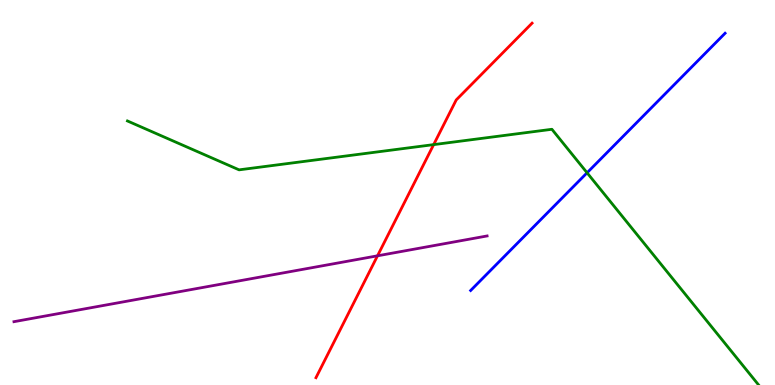[{'lines': ['blue', 'red'], 'intersections': []}, {'lines': ['green', 'red'], 'intersections': [{'x': 5.6, 'y': 6.24}]}, {'lines': ['purple', 'red'], 'intersections': [{'x': 4.87, 'y': 3.36}]}, {'lines': ['blue', 'green'], 'intersections': [{'x': 7.58, 'y': 5.51}]}, {'lines': ['blue', 'purple'], 'intersections': []}, {'lines': ['green', 'purple'], 'intersections': []}]